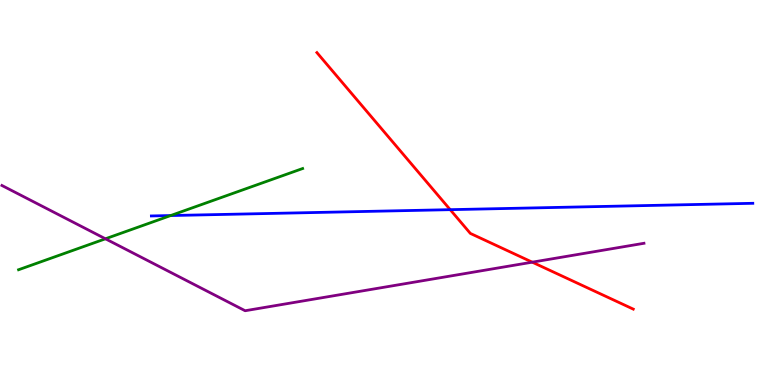[{'lines': ['blue', 'red'], 'intersections': [{'x': 5.81, 'y': 4.55}]}, {'lines': ['green', 'red'], 'intersections': []}, {'lines': ['purple', 'red'], 'intersections': [{'x': 6.87, 'y': 3.19}]}, {'lines': ['blue', 'green'], 'intersections': [{'x': 2.2, 'y': 4.4}]}, {'lines': ['blue', 'purple'], 'intersections': []}, {'lines': ['green', 'purple'], 'intersections': [{'x': 1.36, 'y': 3.8}]}]